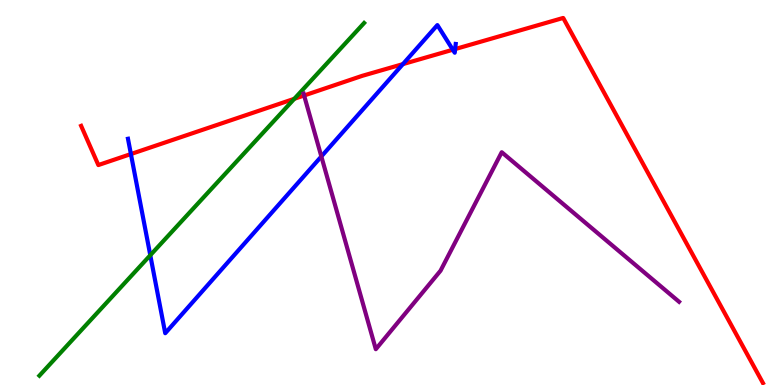[{'lines': ['blue', 'red'], 'intersections': [{'x': 1.69, 'y': 6.0}, {'x': 5.2, 'y': 8.33}, {'x': 5.84, 'y': 8.71}, {'x': 5.87, 'y': 8.73}]}, {'lines': ['green', 'red'], 'intersections': [{'x': 3.8, 'y': 7.43}]}, {'lines': ['purple', 'red'], 'intersections': [{'x': 3.92, 'y': 7.52}]}, {'lines': ['blue', 'green'], 'intersections': [{'x': 1.94, 'y': 3.37}]}, {'lines': ['blue', 'purple'], 'intersections': [{'x': 4.15, 'y': 5.94}]}, {'lines': ['green', 'purple'], 'intersections': []}]